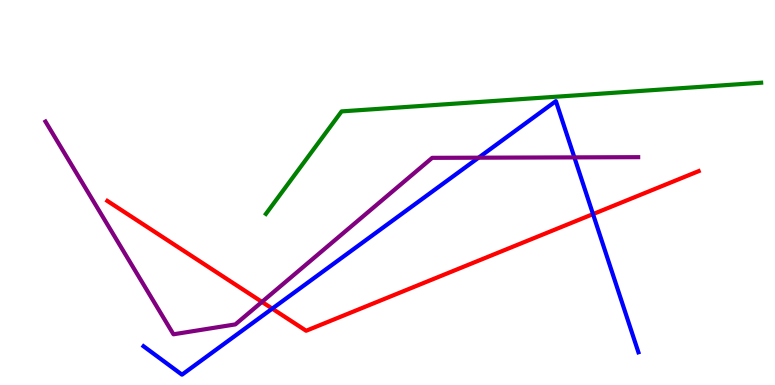[{'lines': ['blue', 'red'], 'intersections': [{'x': 3.51, 'y': 1.98}, {'x': 7.65, 'y': 4.44}]}, {'lines': ['green', 'red'], 'intersections': []}, {'lines': ['purple', 'red'], 'intersections': [{'x': 3.38, 'y': 2.16}]}, {'lines': ['blue', 'green'], 'intersections': []}, {'lines': ['blue', 'purple'], 'intersections': [{'x': 6.18, 'y': 5.9}, {'x': 7.41, 'y': 5.91}]}, {'lines': ['green', 'purple'], 'intersections': []}]